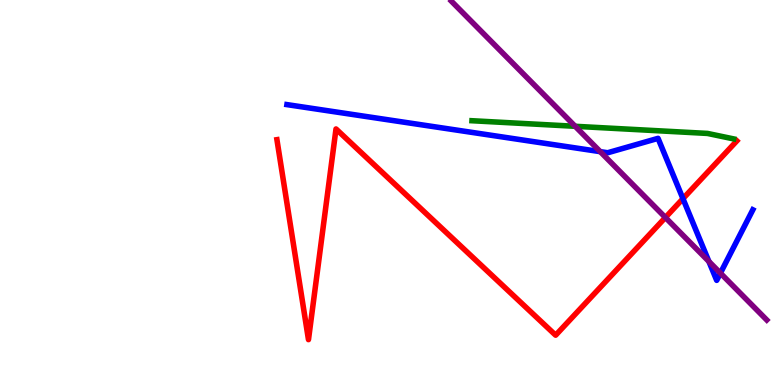[{'lines': ['blue', 'red'], 'intersections': [{'x': 8.81, 'y': 4.84}]}, {'lines': ['green', 'red'], 'intersections': []}, {'lines': ['purple', 'red'], 'intersections': [{'x': 8.59, 'y': 4.35}]}, {'lines': ['blue', 'green'], 'intersections': []}, {'lines': ['blue', 'purple'], 'intersections': [{'x': 7.75, 'y': 6.06}, {'x': 9.15, 'y': 3.21}, {'x': 9.3, 'y': 2.91}]}, {'lines': ['green', 'purple'], 'intersections': [{'x': 7.42, 'y': 6.72}]}]